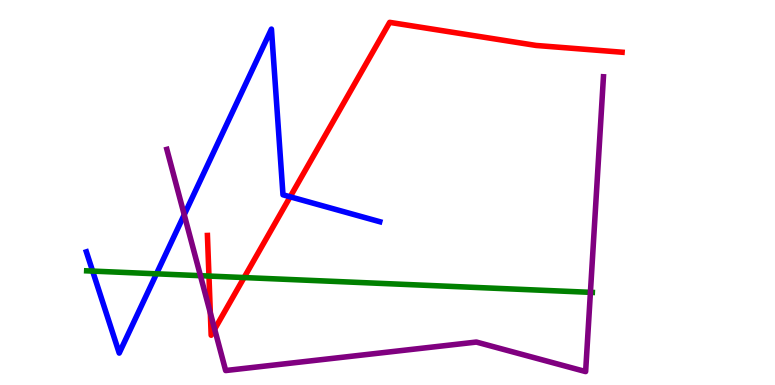[{'lines': ['blue', 'red'], 'intersections': [{'x': 3.74, 'y': 4.89}]}, {'lines': ['green', 'red'], 'intersections': [{'x': 2.7, 'y': 2.83}, {'x': 3.15, 'y': 2.79}]}, {'lines': ['purple', 'red'], 'intersections': [{'x': 2.71, 'y': 1.87}, {'x': 2.77, 'y': 1.45}]}, {'lines': ['blue', 'green'], 'intersections': [{'x': 1.2, 'y': 2.96}, {'x': 2.02, 'y': 2.89}]}, {'lines': ['blue', 'purple'], 'intersections': [{'x': 2.38, 'y': 4.42}]}, {'lines': ['green', 'purple'], 'intersections': [{'x': 2.59, 'y': 2.84}, {'x': 7.62, 'y': 2.41}]}]